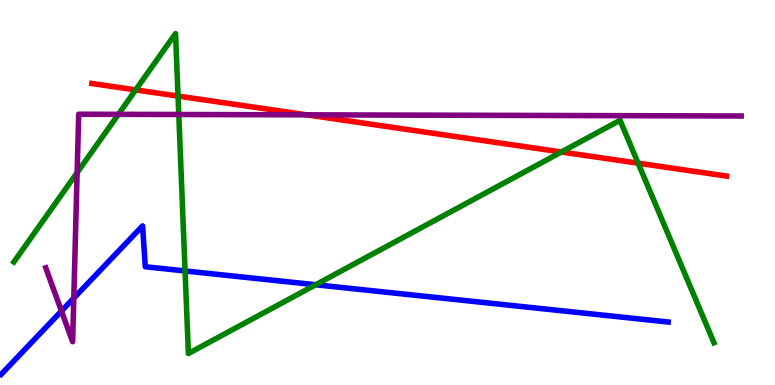[{'lines': ['blue', 'red'], 'intersections': []}, {'lines': ['green', 'red'], 'intersections': [{'x': 1.75, 'y': 7.67}, {'x': 2.3, 'y': 7.5}, {'x': 7.24, 'y': 6.05}, {'x': 8.23, 'y': 5.76}]}, {'lines': ['purple', 'red'], 'intersections': [{'x': 3.96, 'y': 7.02}]}, {'lines': ['blue', 'green'], 'intersections': [{'x': 2.39, 'y': 2.96}, {'x': 4.07, 'y': 2.6}]}, {'lines': ['blue', 'purple'], 'intersections': [{'x': 0.793, 'y': 1.92}, {'x': 0.952, 'y': 2.26}]}, {'lines': ['green', 'purple'], 'intersections': [{'x': 0.995, 'y': 5.52}, {'x': 1.53, 'y': 7.03}, {'x': 2.31, 'y': 7.03}]}]